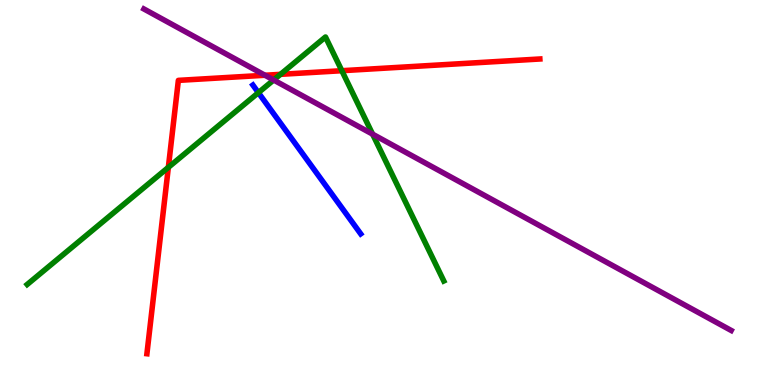[{'lines': ['blue', 'red'], 'intersections': []}, {'lines': ['green', 'red'], 'intersections': [{'x': 2.17, 'y': 5.65}, {'x': 3.62, 'y': 8.07}, {'x': 4.41, 'y': 8.16}]}, {'lines': ['purple', 'red'], 'intersections': [{'x': 3.42, 'y': 8.05}]}, {'lines': ['blue', 'green'], 'intersections': [{'x': 3.33, 'y': 7.59}]}, {'lines': ['blue', 'purple'], 'intersections': []}, {'lines': ['green', 'purple'], 'intersections': [{'x': 3.53, 'y': 7.92}, {'x': 4.81, 'y': 6.52}]}]